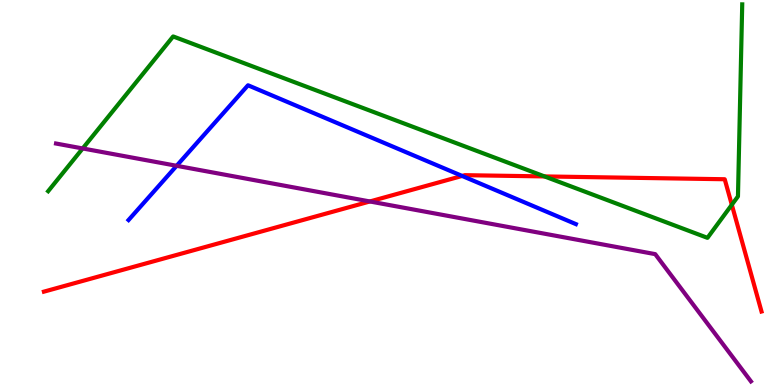[{'lines': ['blue', 'red'], 'intersections': [{'x': 5.96, 'y': 5.43}]}, {'lines': ['green', 'red'], 'intersections': [{'x': 7.03, 'y': 5.42}, {'x': 9.44, 'y': 4.68}]}, {'lines': ['purple', 'red'], 'intersections': [{'x': 4.77, 'y': 4.77}]}, {'lines': ['blue', 'green'], 'intersections': []}, {'lines': ['blue', 'purple'], 'intersections': [{'x': 2.28, 'y': 5.69}]}, {'lines': ['green', 'purple'], 'intersections': [{'x': 1.07, 'y': 6.14}]}]